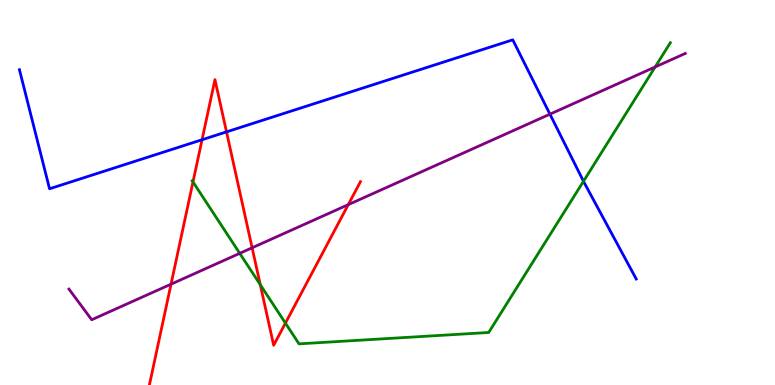[{'lines': ['blue', 'red'], 'intersections': [{'x': 2.61, 'y': 6.37}, {'x': 2.92, 'y': 6.57}]}, {'lines': ['green', 'red'], 'intersections': [{'x': 2.49, 'y': 5.27}, {'x': 3.36, 'y': 2.6}, {'x': 3.68, 'y': 1.61}]}, {'lines': ['purple', 'red'], 'intersections': [{'x': 2.21, 'y': 2.62}, {'x': 3.25, 'y': 3.56}, {'x': 4.49, 'y': 4.68}]}, {'lines': ['blue', 'green'], 'intersections': [{'x': 7.53, 'y': 5.29}]}, {'lines': ['blue', 'purple'], 'intersections': [{'x': 7.1, 'y': 7.03}]}, {'lines': ['green', 'purple'], 'intersections': [{'x': 3.09, 'y': 3.42}, {'x': 8.45, 'y': 8.26}]}]